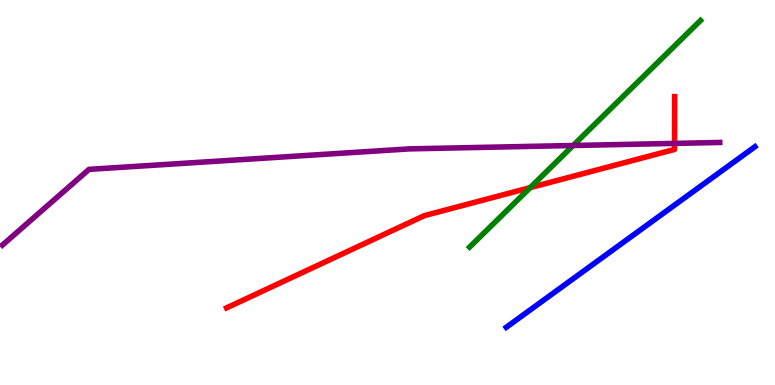[{'lines': ['blue', 'red'], 'intersections': []}, {'lines': ['green', 'red'], 'intersections': [{'x': 6.84, 'y': 5.13}]}, {'lines': ['purple', 'red'], 'intersections': [{'x': 8.7, 'y': 6.28}]}, {'lines': ['blue', 'green'], 'intersections': []}, {'lines': ['blue', 'purple'], 'intersections': []}, {'lines': ['green', 'purple'], 'intersections': [{'x': 7.4, 'y': 6.22}]}]